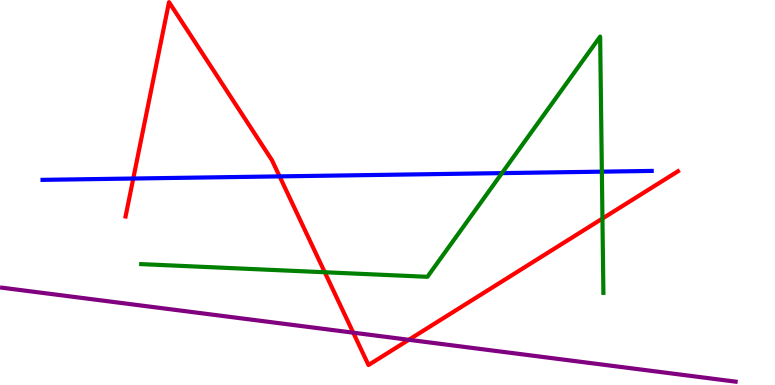[{'lines': ['blue', 'red'], 'intersections': [{'x': 1.72, 'y': 5.36}, {'x': 3.61, 'y': 5.42}]}, {'lines': ['green', 'red'], 'intersections': [{'x': 4.19, 'y': 2.93}, {'x': 7.77, 'y': 4.32}]}, {'lines': ['purple', 'red'], 'intersections': [{'x': 4.56, 'y': 1.36}, {'x': 5.27, 'y': 1.17}]}, {'lines': ['blue', 'green'], 'intersections': [{'x': 6.48, 'y': 5.5}, {'x': 7.77, 'y': 5.54}]}, {'lines': ['blue', 'purple'], 'intersections': []}, {'lines': ['green', 'purple'], 'intersections': []}]